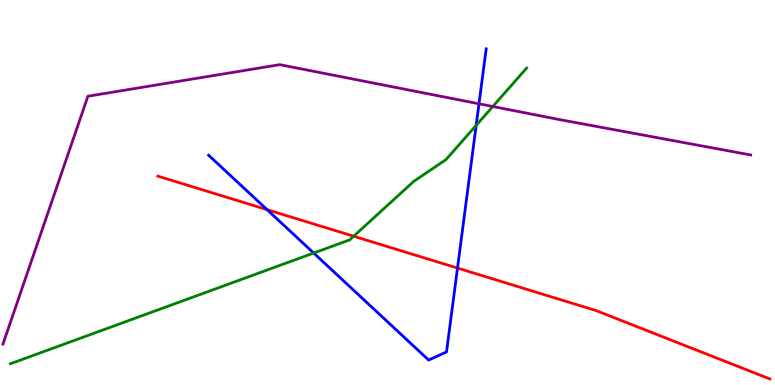[{'lines': ['blue', 'red'], 'intersections': [{'x': 3.45, 'y': 4.55}, {'x': 5.9, 'y': 3.04}]}, {'lines': ['green', 'red'], 'intersections': [{'x': 4.56, 'y': 3.86}]}, {'lines': ['purple', 'red'], 'intersections': []}, {'lines': ['blue', 'green'], 'intersections': [{'x': 4.05, 'y': 3.43}, {'x': 6.14, 'y': 6.74}]}, {'lines': ['blue', 'purple'], 'intersections': [{'x': 6.18, 'y': 7.3}]}, {'lines': ['green', 'purple'], 'intersections': [{'x': 6.36, 'y': 7.23}]}]